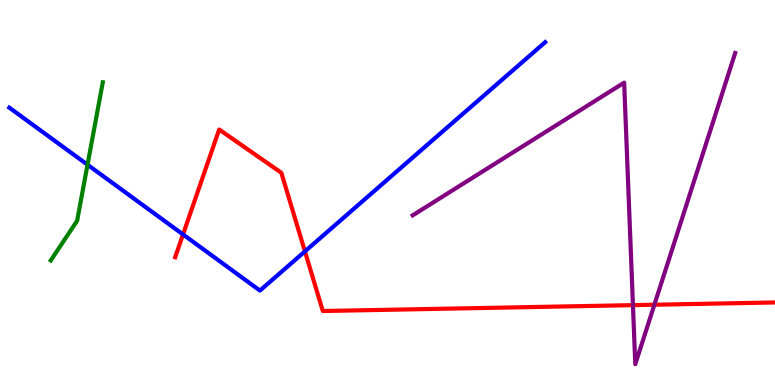[{'lines': ['blue', 'red'], 'intersections': [{'x': 2.36, 'y': 3.91}, {'x': 3.93, 'y': 3.47}]}, {'lines': ['green', 'red'], 'intersections': []}, {'lines': ['purple', 'red'], 'intersections': [{'x': 8.17, 'y': 2.07}, {'x': 8.44, 'y': 2.08}]}, {'lines': ['blue', 'green'], 'intersections': [{'x': 1.13, 'y': 5.72}]}, {'lines': ['blue', 'purple'], 'intersections': []}, {'lines': ['green', 'purple'], 'intersections': []}]